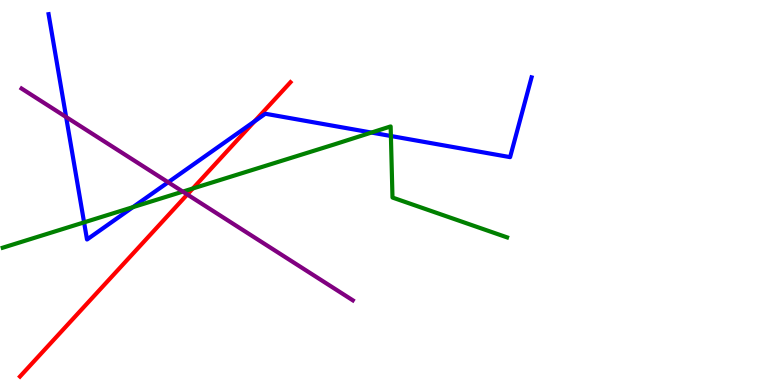[{'lines': ['blue', 'red'], 'intersections': [{'x': 3.28, 'y': 6.85}]}, {'lines': ['green', 'red'], 'intersections': [{'x': 2.49, 'y': 5.1}]}, {'lines': ['purple', 'red'], 'intersections': [{'x': 2.42, 'y': 4.95}]}, {'lines': ['blue', 'green'], 'intersections': [{'x': 1.08, 'y': 4.22}, {'x': 1.71, 'y': 4.62}, {'x': 4.79, 'y': 6.56}, {'x': 5.04, 'y': 6.47}]}, {'lines': ['blue', 'purple'], 'intersections': [{'x': 0.853, 'y': 6.96}, {'x': 2.17, 'y': 5.27}]}, {'lines': ['green', 'purple'], 'intersections': [{'x': 2.36, 'y': 5.02}]}]